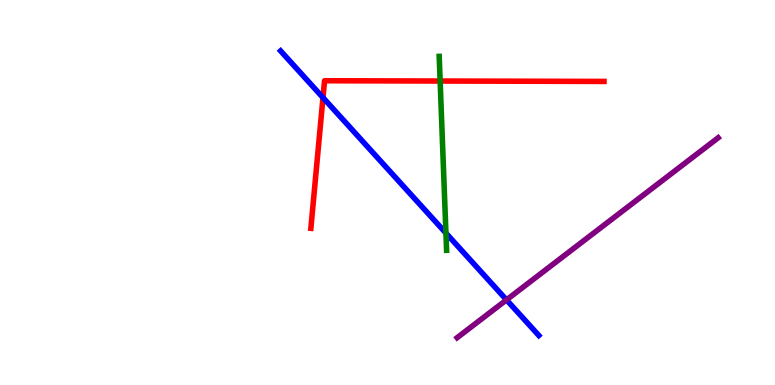[{'lines': ['blue', 'red'], 'intersections': [{'x': 4.17, 'y': 7.46}]}, {'lines': ['green', 'red'], 'intersections': [{'x': 5.68, 'y': 7.9}]}, {'lines': ['purple', 'red'], 'intersections': []}, {'lines': ['blue', 'green'], 'intersections': [{'x': 5.75, 'y': 3.95}]}, {'lines': ['blue', 'purple'], 'intersections': [{'x': 6.54, 'y': 2.21}]}, {'lines': ['green', 'purple'], 'intersections': []}]